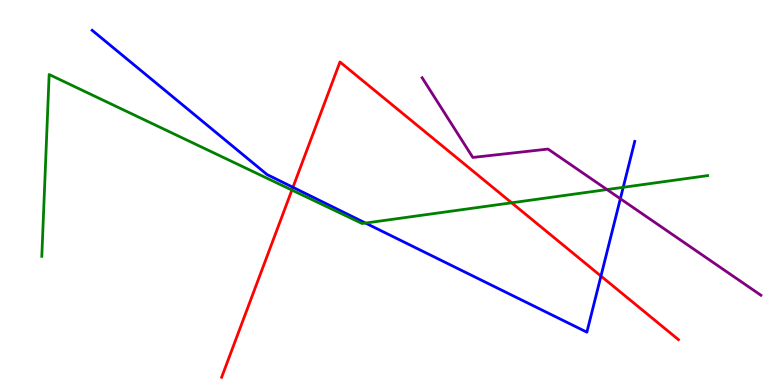[{'lines': ['blue', 'red'], 'intersections': [{'x': 3.78, 'y': 5.14}, {'x': 7.75, 'y': 2.83}]}, {'lines': ['green', 'red'], 'intersections': [{'x': 3.77, 'y': 5.06}, {'x': 6.6, 'y': 4.73}]}, {'lines': ['purple', 'red'], 'intersections': []}, {'lines': ['blue', 'green'], 'intersections': [{'x': 4.72, 'y': 4.21}, {'x': 8.04, 'y': 5.13}]}, {'lines': ['blue', 'purple'], 'intersections': [{'x': 8.0, 'y': 4.84}]}, {'lines': ['green', 'purple'], 'intersections': [{'x': 7.83, 'y': 5.08}]}]